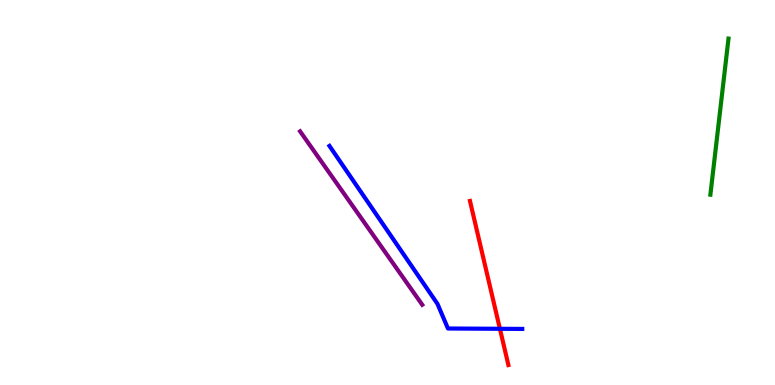[{'lines': ['blue', 'red'], 'intersections': [{'x': 6.45, 'y': 1.46}]}, {'lines': ['green', 'red'], 'intersections': []}, {'lines': ['purple', 'red'], 'intersections': []}, {'lines': ['blue', 'green'], 'intersections': []}, {'lines': ['blue', 'purple'], 'intersections': []}, {'lines': ['green', 'purple'], 'intersections': []}]